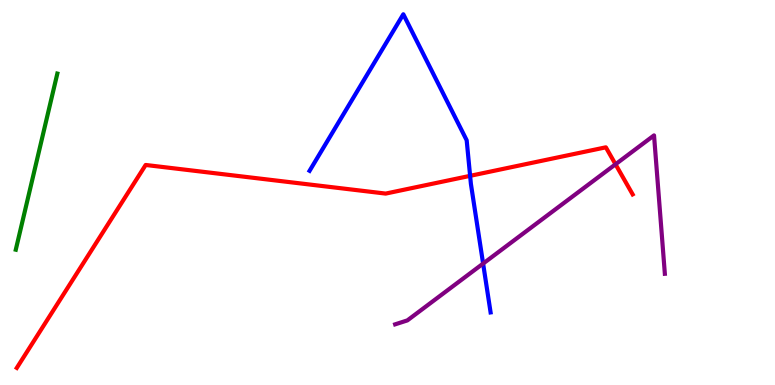[{'lines': ['blue', 'red'], 'intersections': [{'x': 6.07, 'y': 5.43}]}, {'lines': ['green', 'red'], 'intersections': []}, {'lines': ['purple', 'red'], 'intersections': [{'x': 7.94, 'y': 5.73}]}, {'lines': ['blue', 'green'], 'intersections': []}, {'lines': ['blue', 'purple'], 'intersections': [{'x': 6.23, 'y': 3.15}]}, {'lines': ['green', 'purple'], 'intersections': []}]